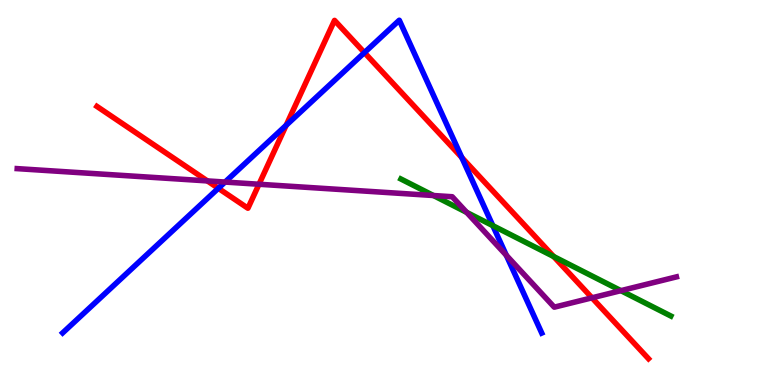[{'lines': ['blue', 'red'], 'intersections': [{'x': 2.82, 'y': 5.11}, {'x': 3.69, 'y': 6.75}, {'x': 4.7, 'y': 8.63}, {'x': 5.96, 'y': 5.91}]}, {'lines': ['green', 'red'], 'intersections': [{'x': 7.14, 'y': 3.34}]}, {'lines': ['purple', 'red'], 'intersections': [{'x': 2.68, 'y': 5.3}, {'x': 3.34, 'y': 5.21}, {'x': 7.64, 'y': 2.26}]}, {'lines': ['blue', 'green'], 'intersections': [{'x': 6.36, 'y': 4.14}]}, {'lines': ['blue', 'purple'], 'intersections': [{'x': 2.9, 'y': 5.27}, {'x': 6.53, 'y': 3.37}]}, {'lines': ['green', 'purple'], 'intersections': [{'x': 5.59, 'y': 4.92}, {'x': 6.02, 'y': 4.48}, {'x': 8.01, 'y': 2.45}]}]